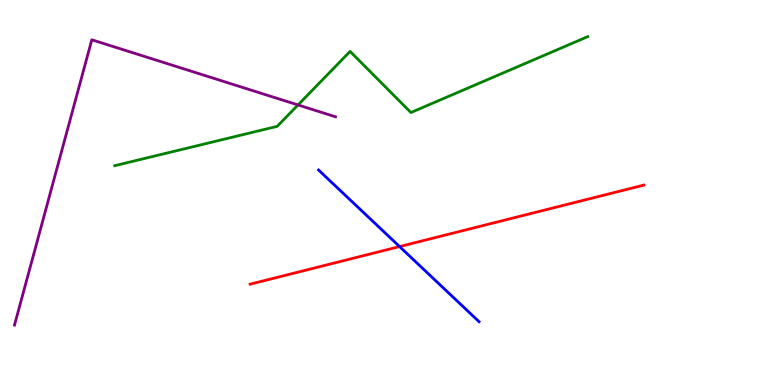[{'lines': ['blue', 'red'], 'intersections': [{'x': 5.16, 'y': 3.6}]}, {'lines': ['green', 'red'], 'intersections': []}, {'lines': ['purple', 'red'], 'intersections': []}, {'lines': ['blue', 'green'], 'intersections': []}, {'lines': ['blue', 'purple'], 'intersections': []}, {'lines': ['green', 'purple'], 'intersections': [{'x': 3.85, 'y': 7.27}]}]